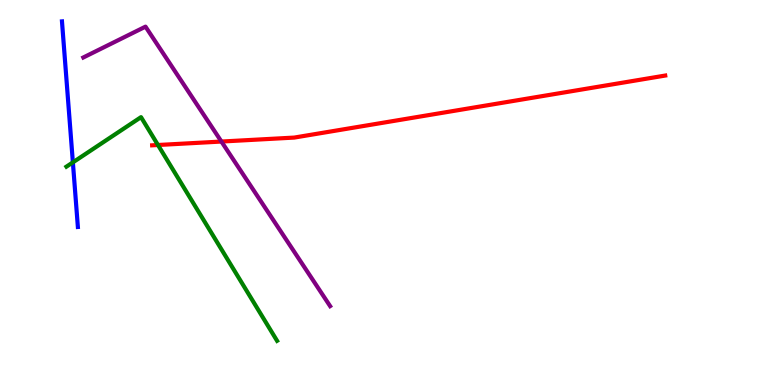[{'lines': ['blue', 'red'], 'intersections': []}, {'lines': ['green', 'red'], 'intersections': [{'x': 2.04, 'y': 6.23}]}, {'lines': ['purple', 'red'], 'intersections': [{'x': 2.86, 'y': 6.32}]}, {'lines': ['blue', 'green'], 'intersections': [{'x': 0.94, 'y': 5.78}]}, {'lines': ['blue', 'purple'], 'intersections': []}, {'lines': ['green', 'purple'], 'intersections': []}]